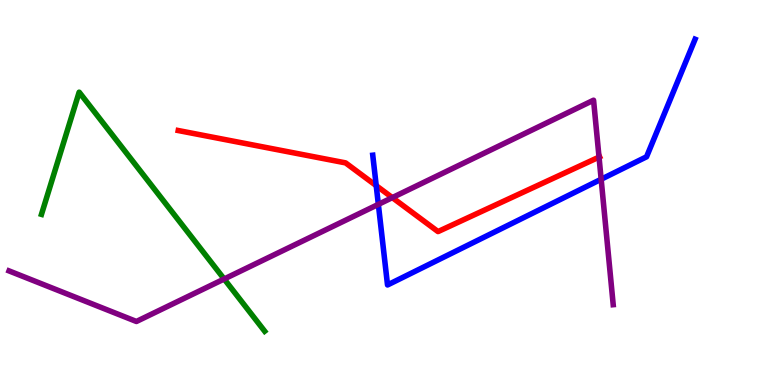[{'lines': ['blue', 'red'], 'intersections': [{'x': 4.85, 'y': 5.18}]}, {'lines': ['green', 'red'], 'intersections': []}, {'lines': ['purple', 'red'], 'intersections': [{'x': 5.06, 'y': 4.87}, {'x': 7.73, 'y': 5.92}]}, {'lines': ['blue', 'green'], 'intersections': []}, {'lines': ['blue', 'purple'], 'intersections': [{'x': 4.88, 'y': 4.69}, {'x': 7.76, 'y': 5.34}]}, {'lines': ['green', 'purple'], 'intersections': [{'x': 2.89, 'y': 2.75}]}]